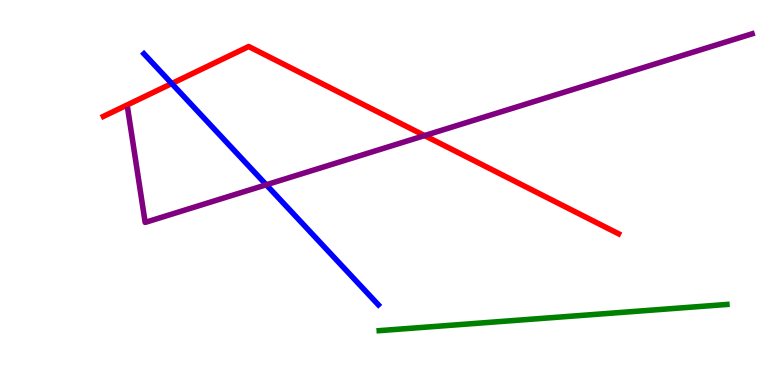[{'lines': ['blue', 'red'], 'intersections': [{'x': 2.22, 'y': 7.83}]}, {'lines': ['green', 'red'], 'intersections': []}, {'lines': ['purple', 'red'], 'intersections': [{'x': 5.48, 'y': 6.48}]}, {'lines': ['blue', 'green'], 'intersections': []}, {'lines': ['blue', 'purple'], 'intersections': [{'x': 3.44, 'y': 5.2}]}, {'lines': ['green', 'purple'], 'intersections': []}]